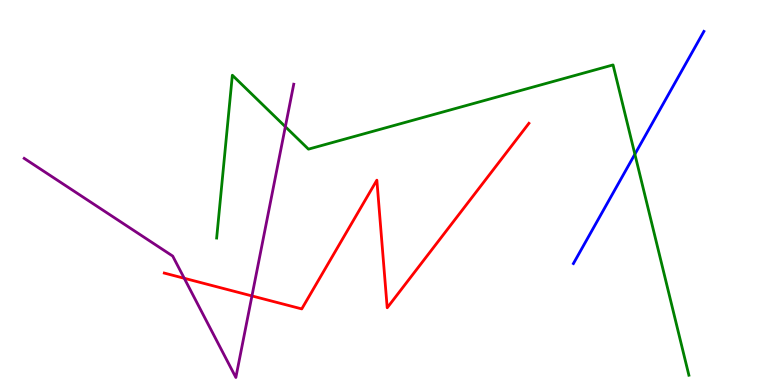[{'lines': ['blue', 'red'], 'intersections': []}, {'lines': ['green', 'red'], 'intersections': []}, {'lines': ['purple', 'red'], 'intersections': [{'x': 2.38, 'y': 2.77}, {'x': 3.25, 'y': 2.31}]}, {'lines': ['blue', 'green'], 'intersections': [{'x': 8.19, 'y': 5.99}]}, {'lines': ['blue', 'purple'], 'intersections': []}, {'lines': ['green', 'purple'], 'intersections': [{'x': 3.68, 'y': 6.71}]}]